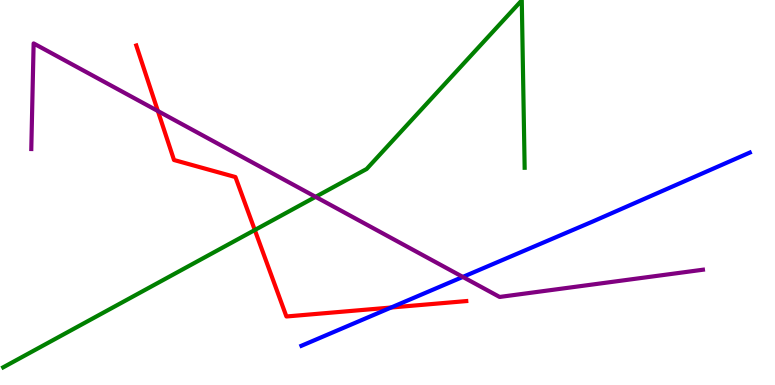[{'lines': ['blue', 'red'], 'intersections': [{'x': 5.05, 'y': 2.01}]}, {'lines': ['green', 'red'], 'intersections': [{'x': 3.29, 'y': 4.03}]}, {'lines': ['purple', 'red'], 'intersections': [{'x': 2.04, 'y': 7.12}]}, {'lines': ['blue', 'green'], 'intersections': []}, {'lines': ['blue', 'purple'], 'intersections': [{'x': 5.97, 'y': 2.81}]}, {'lines': ['green', 'purple'], 'intersections': [{'x': 4.07, 'y': 4.89}]}]